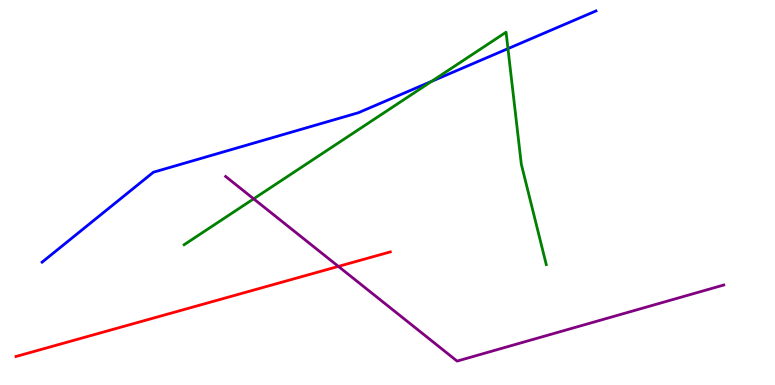[{'lines': ['blue', 'red'], 'intersections': []}, {'lines': ['green', 'red'], 'intersections': []}, {'lines': ['purple', 'red'], 'intersections': [{'x': 4.37, 'y': 3.08}]}, {'lines': ['blue', 'green'], 'intersections': [{'x': 5.57, 'y': 7.89}, {'x': 6.55, 'y': 8.74}]}, {'lines': ['blue', 'purple'], 'intersections': []}, {'lines': ['green', 'purple'], 'intersections': [{'x': 3.27, 'y': 4.84}]}]